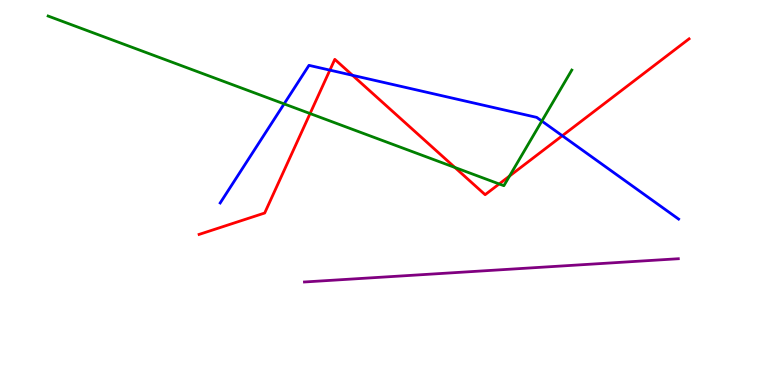[{'lines': ['blue', 'red'], 'intersections': [{'x': 4.26, 'y': 8.18}, {'x': 4.55, 'y': 8.04}, {'x': 7.26, 'y': 6.47}]}, {'lines': ['green', 'red'], 'intersections': [{'x': 4.0, 'y': 7.05}, {'x': 5.87, 'y': 5.65}, {'x': 6.44, 'y': 5.22}, {'x': 6.57, 'y': 5.43}]}, {'lines': ['purple', 'red'], 'intersections': []}, {'lines': ['blue', 'green'], 'intersections': [{'x': 3.67, 'y': 7.3}, {'x': 6.99, 'y': 6.86}]}, {'lines': ['blue', 'purple'], 'intersections': []}, {'lines': ['green', 'purple'], 'intersections': []}]